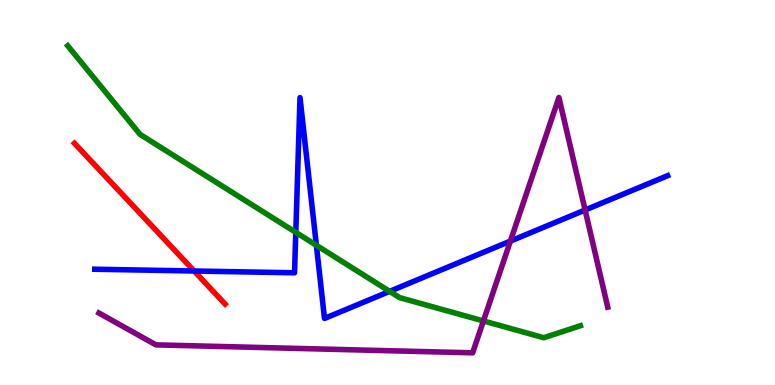[{'lines': ['blue', 'red'], 'intersections': [{'x': 2.51, 'y': 2.96}]}, {'lines': ['green', 'red'], 'intersections': []}, {'lines': ['purple', 'red'], 'intersections': []}, {'lines': ['blue', 'green'], 'intersections': [{'x': 3.82, 'y': 3.96}, {'x': 4.08, 'y': 3.63}, {'x': 5.03, 'y': 2.43}]}, {'lines': ['blue', 'purple'], 'intersections': [{'x': 6.59, 'y': 3.74}, {'x': 7.55, 'y': 4.54}]}, {'lines': ['green', 'purple'], 'intersections': [{'x': 6.24, 'y': 1.66}]}]